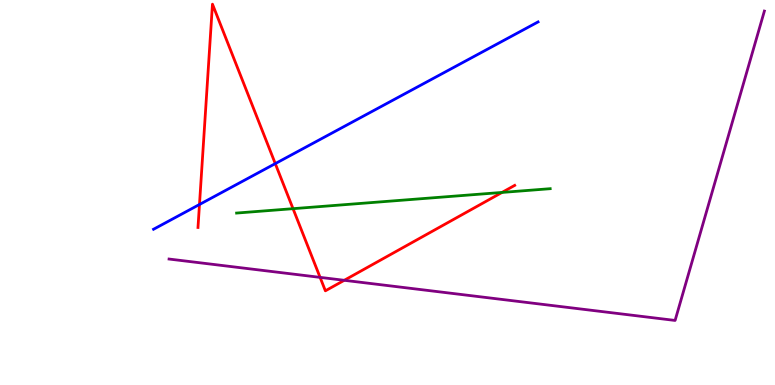[{'lines': ['blue', 'red'], 'intersections': [{'x': 2.57, 'y': 4.69}, {'x': 3.55, 'y': 5.75}]}, {'lines': ['green', 'red'], 'intersections': [{'x': 3.78, 'y': 4.58}, {'x': 6.48, 'y': 5.0}]}, {'lines': ['purple', 'red'], 'intersections': [{'x': 4.13, 'y': 2.8}, {'x': 4.44, 'y': 2.72}]}, {'lines': ['blue', 'green'], 'intersections': []}, {'lines': ['blue', 'purple'], 'intersections': []}, {'lines': ['green', 'purple'], 'intersections': []}]